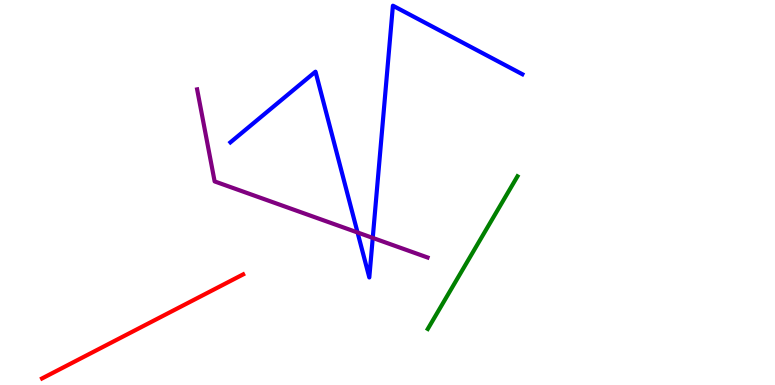[{'lines': ['blue', 'red'], 'intersections': []}, {'lines': ['green', 'red'], 'intersections': []}, {'lines': ['purple', 'red'], 'intersections': []}, {'lines': ['blue', 'green'], 'intersections': []}, {'lines': ['blue', 'purple'], 'intersections': [{'x': 4.61, 'y': 3.96}, {'x': 4.81, 'y': 3.82}]}, {'lines': ['green', 'purple'], 'intersections': []}]